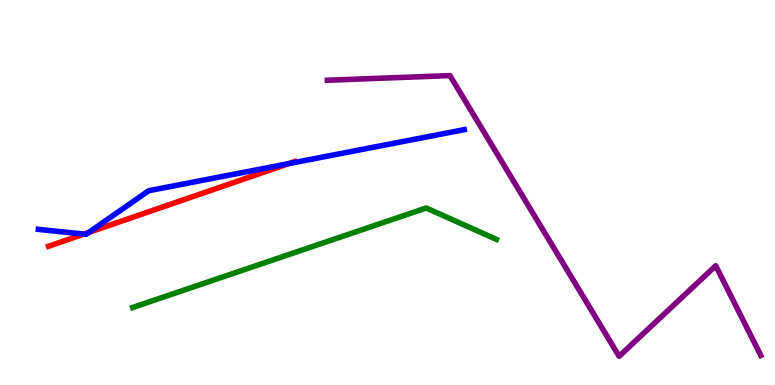[{'lines': ['blue', 'red'], 'intersections': [{'x': 1.08, 'y': 3.92}, {'x': 1.15, 'y': 3.96}, {'x': 3.72, 'y': 5.75}]}, {'lines': ['green', 'red'], 'intersections': []}, {'lines': ['purple', 'red'], 'intersections': []}, {'lines': ['blue', 'green'], 'intersections': []}, {'lines': ['blue', 'purple'], 'intersections': []}, {'lines': ['green', 'purple'], 'intersections': []}]